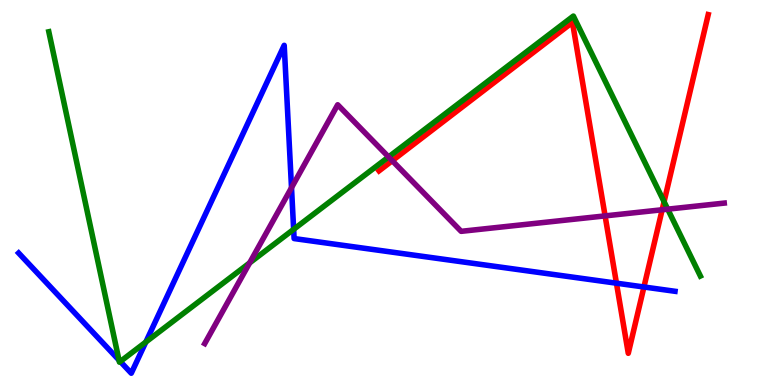[{'lines': ['blue', 'red'], 'intersections': [{'x': 7.95, 'y': 2.64}, {'x': 8.31, 'y': 2.55}]}, {'lines': ['green', 'red'], 'intersections': [{'x': 8.57, 'y': 4.76}]}, {'lines': ['purple', 'red'], 'intersections': [{'x': 5.06, 'y': 5.83}, {'x': 7.81, 'y': 4.39}, {'x': 8.54, 'y': 4.55}]}, {'lines': ['blue', 'green'], 'intersections': [{'x': 1.54, 'y': 0.646}, {'x': 1.55, 'y': 0.61}, {'x': 1.88, 'y': 1.12}, {'x': 3.79, 'y': 4.04}]}, {'lines': ['blue', 'purple'], 'intersections': [{'x': 3.76, 'y': 5.12}]}, {'lines': ['green', 'purple'], 'intersections': [{'x': 3.22, 'y': 3.17}, {'x': 5.01, 'y': 5.92}, {'x': 8.62, 'y': 4.57}]}]